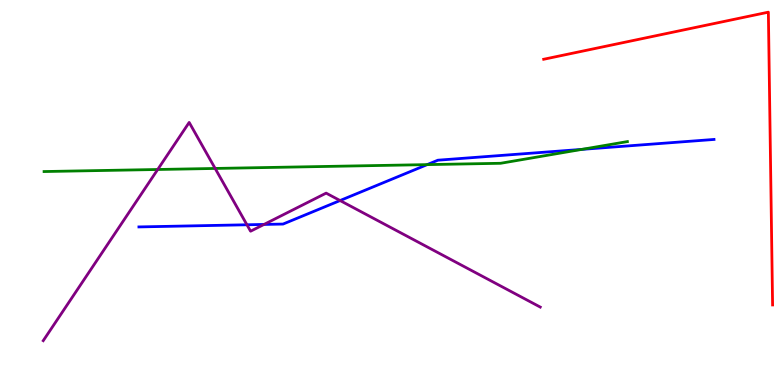[{'lines': ['blue', 'red'], 'intersections': []}, {'lines': ['green', 'red'], 'intersections': []}, {'lines': ['purple', 'red'], 'intersections': []}, {'lines': ['blue', 'green'], 'intersections': [{'x': 5.51, 'y': 5.72}, {'x': 7.51, 'y': 6.12}]}, {'lines': ['blue', 'purple'], 'intersections': [{'x': 3.19, 'y': 4.16}, {'x': 3.41, 'y': 4.17}, {'x': 4.39, 'y': 4.79}]}, {'lines': ['green', 'purple'], 'intersections': [{'x': 2.03, 'y': 5.6}, {'x': 2.78, 'y': 5.62}]}]